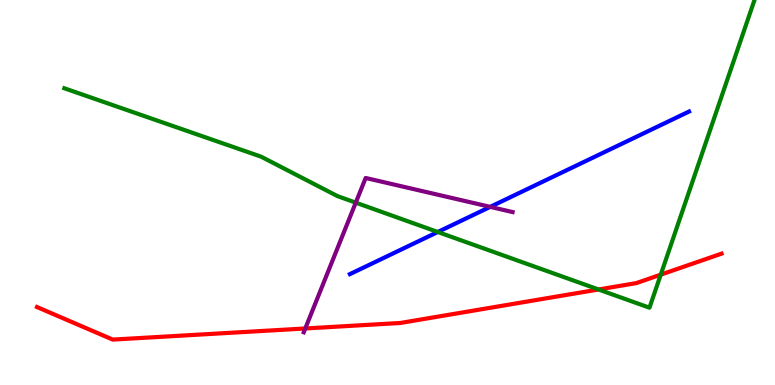[{'lines': ['blue', 'red'], 'intersections': []}, {'lines': ['green', 'red'], 'intersections': [{'x': 7.72, 'y': 2.48}, {'x': 8.53, 'y': 2.87}]}, {'lines': ['purple', 'red'], 'intersections': [{'x': 3.94, 'y': 1.47}]}, {'lines': ['blue', 'green'], 'intersections': [{'x': 5.65, 'y': 3.97}]}, {'lines': ['blue', 'purple'], 'intersections': [{'x': 6.33, 'y': 4.63}]}, {'lines': ['green', 'purple'], 'intersections': [{'x': 4.59, 'y': 4.74}]}]